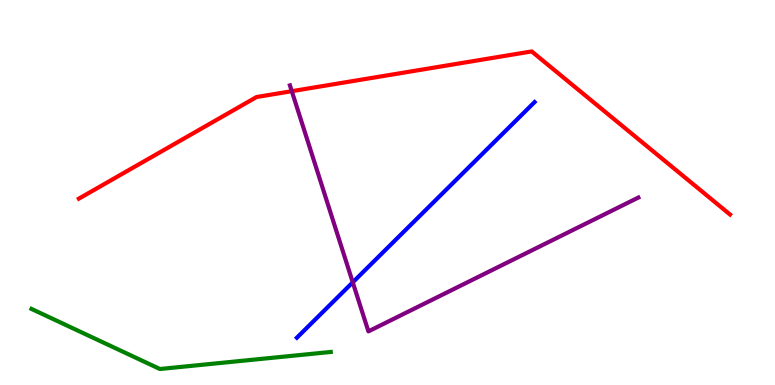[{'lines': ['blue', 'red'], 'intersections': []}, {'lines': ['green', 'red'], 'intersections': []}, {'lines': ['purple', 'red'], 'intersections': [{'x': 3.77, 'y': 7.63}]}, {'lines': ['blue', 'green'], 'intersections': []}, {'lines': ['blue', 'purple'], 'intersections': [{'x': 4.55, 'y': 2.67}]}, {'lines': ['green', 'purple'], 'intersections': []}]